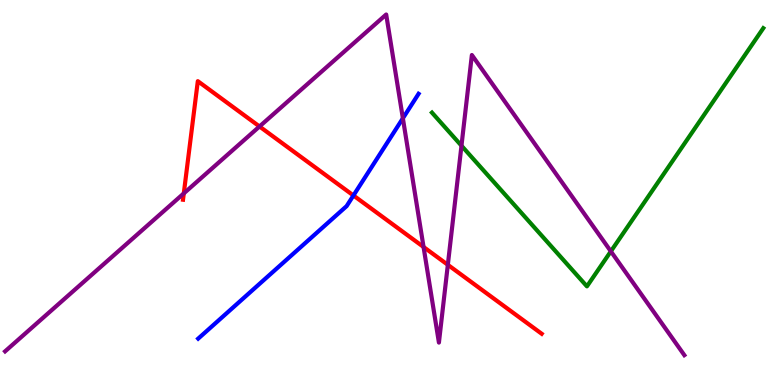[{'lines': ['blue', 'red'], 'intersections': [{'x': 4.56, 'y': 4.92}]}, {'lines': ['green', 'red'], 'intersections': []}, {'lines': ['purple', 'red'], 'intersections': [{'x': 2.37, 'y': 4.98}, {'x': 3.35, 'y': 6.71}, {'x': 5.47, 'y': 3.58}, {'x': 5.78, 'y': 3.12}]}, {'lines': ['blue', 'green'], 'intersections': []}, {'lines': ['blue', 'purple'], 'intersections': [{'x': 5.2, 'y': 6.93}]}, {'lines': ['green', 'purple'], 'intersections': [{'x': 5.95, 'y': 6.22}, {'x': 7.88, 'y': 3.47}]}]